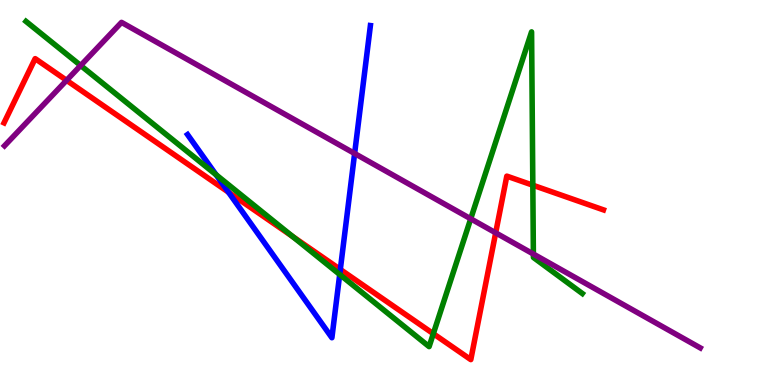[{'lines': ['blue', 'red'], 'intersections': [{'x': 2.95, 'y': 5.01}, {'x': 4.39, 'y': 3.0}]}, {'lines': ['green', 'red'], 'intersections': [{'x': 3.78, 'y': 3.86}, {'x': 5.59, 'y': 1.33}, {'x': 6.88, 'y': 5.19}]}, {'lines': ['purple', 'red'], 'intersections': [{'x': 0.859, 'y': 7.91}, {'x': 6.4, 'y': 3.95}]}, {'lines': ['blue', 'green'], 'intersections': [{'x': 2.79, 'y': 5.46}, {'x': 4.38, 'y': 2.87}]}, {'lines': ['blue', 'purple'], 'intersections': [{'x': 4.58, 'y': 6.01}]}, {'lines': ['green', 'purple'], 'intersections': [{'x': 1.04, 'y': 8.3}, {'x': 6.07, 'y': 4.32}, {'x': 6.88, 'y': 3.4}]}]